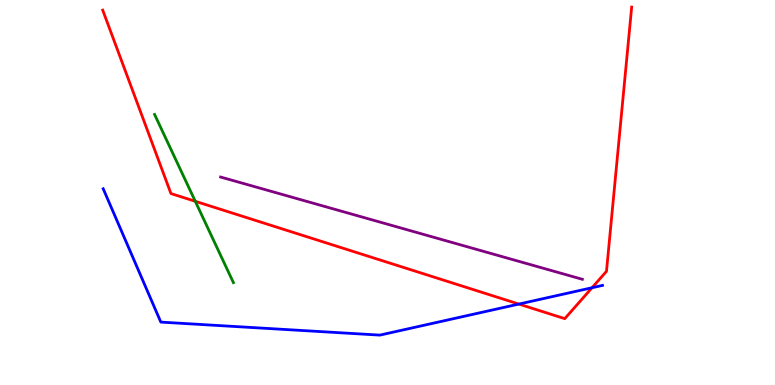[{'lines': ['blue', 'red'], 'intersections': [{'x': 6.7, 'y': 2.1}, {'x': 7.64, 'y': 2.53}]}, {'lines': ['green', 'red'], 'intersections': [{'x': 2.52, 'y': 4.77}]}, {'lines': ['purple', 'red'], 'intersections': []}, {'lines': ['blue', 'green'], 'intersections': []}, {'lines': ['blue', 'purple'], 'intersections': []}, {'lines': ['green', 'purple'], 'intersections': []}]